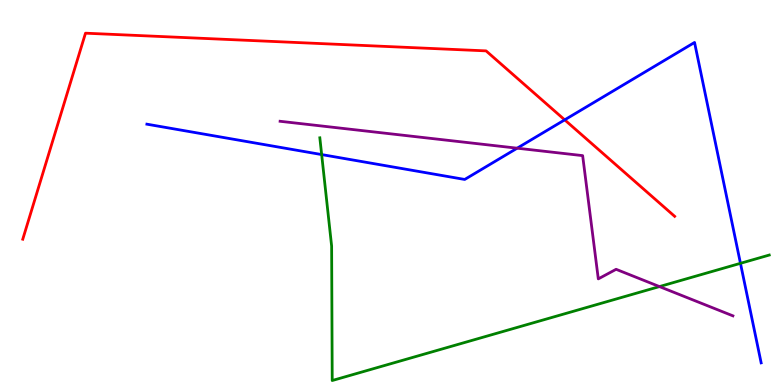[{'lines': ['blue', 'red'], 'intersections': [{'x': 7.29, 'y': 6.89}]}, {'lines': ['green', 'red'], 'intersections': []}, {'lines': ['purple', 'red'], 'intersections': []}, {'lines': ['blue', 'green'], 'intersections': [{'x': 4.15, 'y': 5.99}, {'x': 9.55, 'y': 3.16}]}, {'lines': ['blue', 'purple'], 'intersections': [{'x': 6.67, 'y': 6.15}]}, {'lines': ['green', 'purple'], 'intersections': [{'x': 8.51, 'y': 2.56}]}]